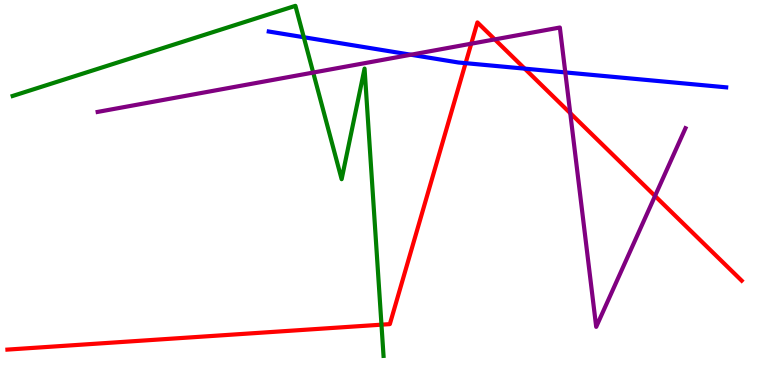[{'lines': ['blue', 'red'], 'intersections': [{'x': 6.01, 'y': 8.36}, {'x': 6.77, 'y': 8.22}]}, {'lines': ['green', 'red'], 'intersections': [{'x': 4.92, 'y': 1.57}]}, {'lines': ['purple', 'red'], 'intersections': [{'x': 6.08, 'y': 8.86}, {'x': 6.38, 'y': 8.98}, {'x': 7.36, 'y': 7.06}, {'x': 8.45, 'y': 4.91}]}, {'lines': ['blue', 'green'], 'intersections': [{'x': 3.92, 'y': 9.03}]}, {'lines': ['blue', 'purple'], 'intersections': [{'x': 5.3, 'y': 8.58}, {'x': 7.29, 'y': 8.12}]}, {'lines': ['green', 'purple'], 'intersections': [{'x': 4.04, 'y': 8.12}]}]